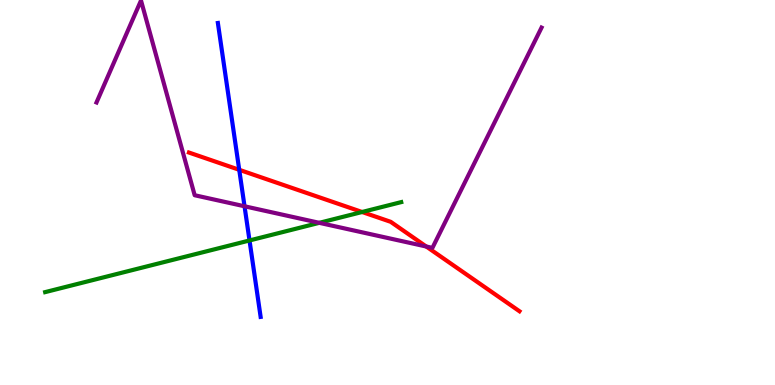[{'lines': ['blue', 'red'], 'intersections': [{'x': 3.09, 'y': 5.59}]}, {'lines': ['green', 'red'], 'intersections': [{'x': 4.67, 'y': 4.49}]}, {'lines': ['purple', 'red'], 'intersections': [{'x': 5.5, 'y': 3.6}]}, {'lines': ['blue', 'green'], 'intersections': [{'x': 3.22, 'y': 3.75}]}, {'lines': ['blue', 'purple'], 'intersections': [{'x': 3.16, 'y': 4.64}]}, {'lines': ['green', 'purple'], 'intersections': [{'x': 4.12, 'y': 4.21}]}]